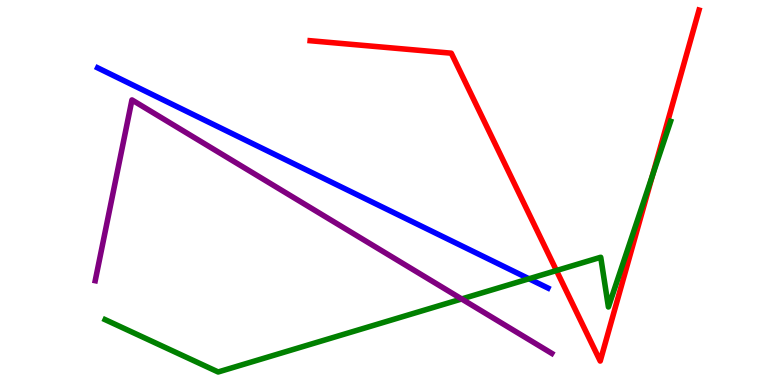[{'lines': ['blue', 'red'], 'intersections': []}, {'lines': ['green', 'red'], 'intersections': [{'x': 7.18, 'y': 2.97}, {'x': 8.42, 'y': 5.45}]}, {'lines': ['purple', 'red'], 'intersections': []}, {'lines': ['blue', 'green'], 'intersections': [{'x': 6.83, 'y': 2.76}]}, {'lines': ['blue', 'purple'], 'intersections': []}, {'lines': ['green', 'purple'], 'intersections': [{'x': 5.96, 'y': 2.23}]}]